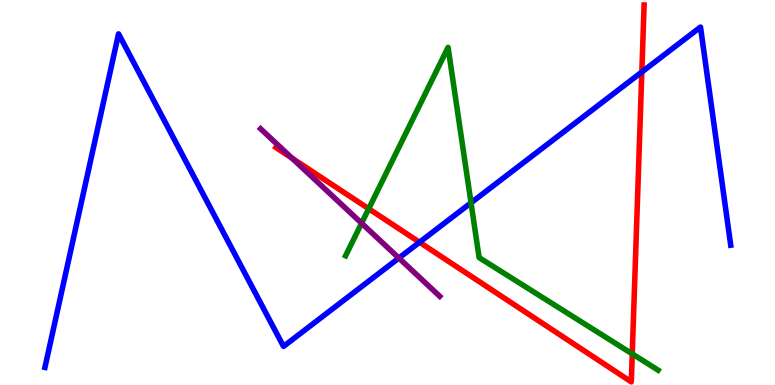[{'lines': ['blue', 'red'], 'intersections': [{'x': 5.41, 'y': 3.71}, {'x': 8.28, 'y': 8.13}]}, {'lines': ['green', 'red'], 'intersections': [{'x': 4.76, 'y': 4.58}, {'x': 8.16, 'y': 0.808}]}, {'lines': ['purple', 'red'], 'intersections': [{'x': 3.77, 'y': 5.89}]}, {'lines': ['blue', 'green'], 'intersections': [{'x': 6.08, 'y': 4.73}]}, {'lines': ['blue', 'purple'], 'intersections': [{'x': 5.15, 'y': 3.3}]}, {'lines': ['green', 'purple'], 'intersections': [{'x': 4.67, 'y': 4.2}]}]